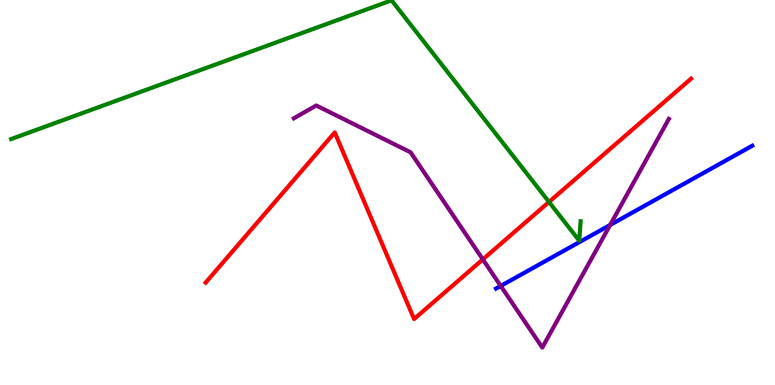[{'lines': ['blue', 'red'], 'intersections': []}, {'lines': ['green', 'red'], 'intersections': [{'x': 7.08, 'y': 4.75}]}, {'lines': ['purple', 'red'], 'intersections': [{'x': 6.23, 'y': 3.26}]}, {'lines': ['blue', 'green'], 'intersections': []}, {'lines': ['blue', 'purple'], 'intersections': [{'x': 6.46, 'y': 2.57}, {'x': 7.87, 'y': 4.16}]}, {'lines': ['green', 'purple'], 'intersections': []}]